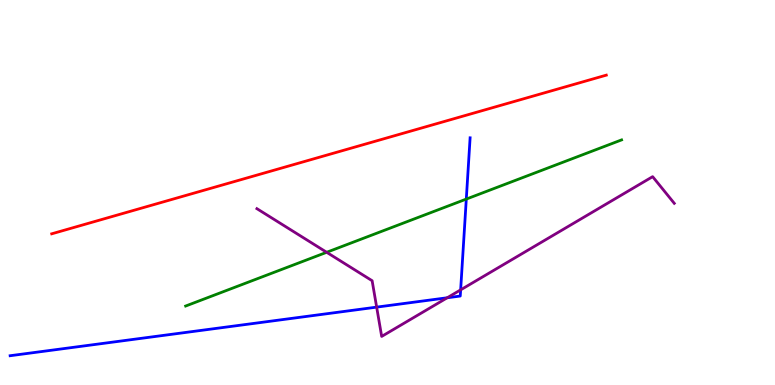[{'lines': ['blue', 'red'], 'intersections': []}, {'lines': ['green', 'red'], 'intersections': []}, {'lines': ['purple', 'red'], 'intersections': []}, {'lines': ['blue', 'green'], 'intersections': [{'x': 6.02, 'y': 4.83}]}, {'lines': ['blue', 'purple'], 'intersections': [{'x': 4.86, 'y': 2.02}, {'x': 5.77, 'y': 2.27}, {'x': 5.94, 'y': 2.47}]}, {'lines': ['green', 'purple'], 'intersections': [{'x': 4.22, 'y': 3.45}]}]